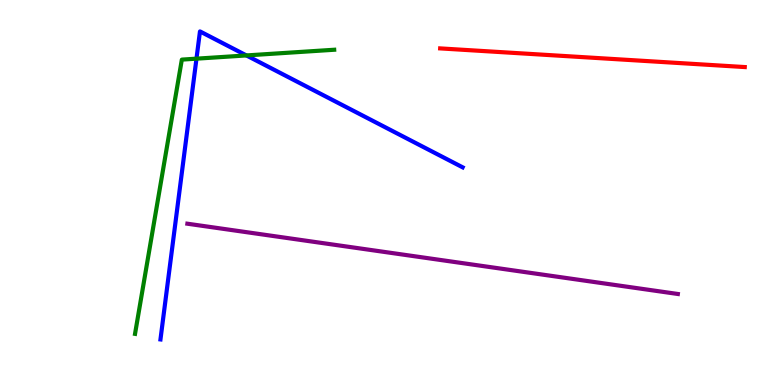[{'lines': ['blue', 'red'], 'intersections': []}, {'lines': ['green', 'red'], 'intersections': []}, {'lines': ['purple', 'red'], 'intersections': []}, {'lines': ['blue', 'green'], 'intersections': [{'x': 2.54, 'y': 8.48}, {'x': 3.18, 'y': 8.56}]}, {'lines': ['blue', 'purple'], 'intersections': []}, {'lines': ['green', 'purple'], 'intersections': []}]